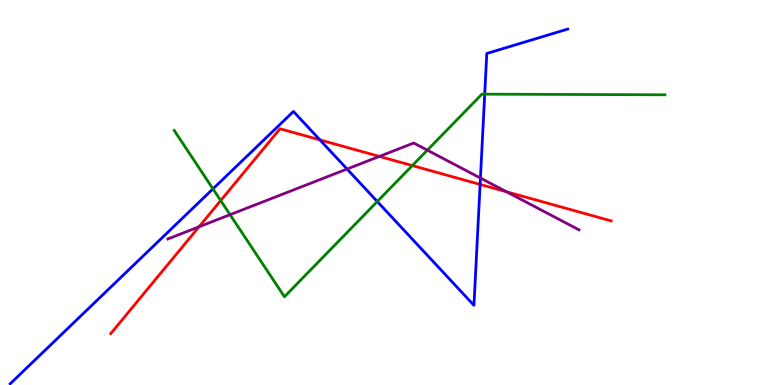[{'lines': ['blue', 'red'], 'intersections': [{'x': 4.13, 'y': 6.37}, {'x': 6.2, 'y': 5.21}]}, {'lines': ['green', 'red'], 'intersections': [{'x': 2.85, 'y': 4.79}, {'x': 5.32, 'y': 5.7}]}, {'lines': ['purple', 'red'], 'intersections': [{'x': 2.57, 'y': 4.11}, {'x': 4.9, 'y': 5.94}, {'x': 6.54, 'y': 5.02}]}, {'lines': ['blue', 'green'], 'intersections': [{'x': 2.75, 'y': 5.09}, {'x': 4.87, 'y': 4.77}, {'x': 6.25, 'y': 7.55}]}, {'lines': ['blue', 'purple'], 'intersections': [{'x': 4.48, 'y': 5.61}, {'x': 6.2, 'y': 5.37}]}, {'lines': ['green', 'purple'], 'intersections': [{'x': 2.97, 'y': 4.42}, {'x': 5.51, 'y': 6.1}]}]